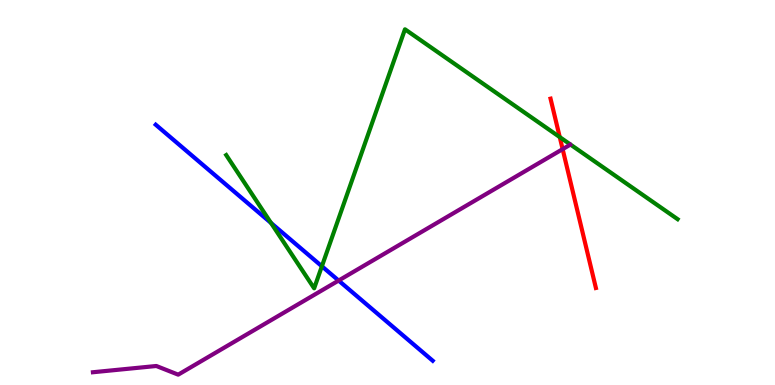[{'lines': ['blue', 'red'], 'intersections': []}, {'lines': ['green', 'red'], 'intersections': [{'x': 7.22, 'y': 6.44}]}, {'lines': ['purple', 'red'], 'intersections': [{'x': 7.26, 'y': 6.13}]}, {'lines': ['blue', 'green'], 'intersections': [{'x': 3.5, 'y': 4.21}, {'x': 4.15, 'y': 3.08}]}, {'lines': ['blue', 'purple'], 'intersections': [{'x': 4.37, 'y': 2.71}]}, {'lines': ['green', 'purple'], 'intersections': []}]